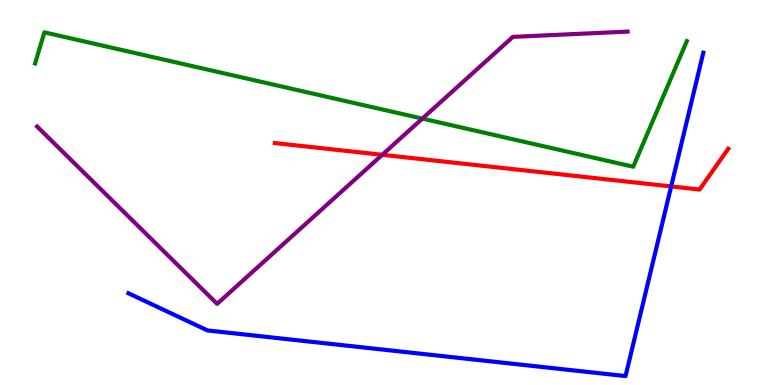[{'lines': ['blue', 'red'], 'intersections': [{'x': 8.66, 'y': 5.16}]}, {'lines': ['green', 'red'], 'intersections': []}, {'lines': ['purple', 'red'], 'intersections': [{'x': 4.93, 'y': 5.98}]}, {'lines': ['blue', 'green'], 'intersections': []}, {'lines': ['blue', 'purple'], 'intersections': []}, {'lines': ['green', 'purple'], 'intersections': [{'x': 5.45, 'y': 6.92}]}]